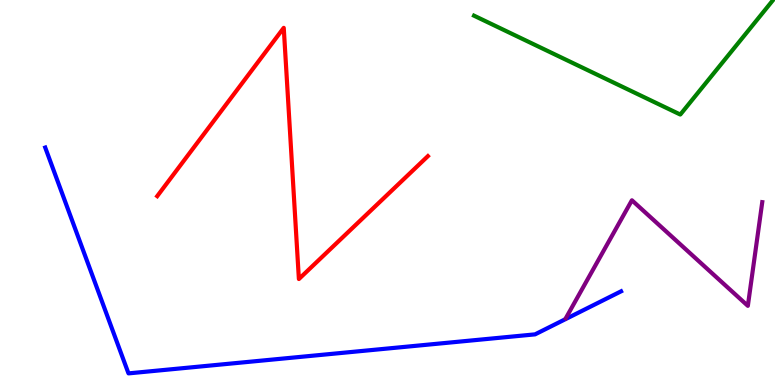[{'lines': ['blue', 'red'], 'intersections': []}, {'lines': ['green', 'red'], 'intersections': []}, {'lines': ['purple', 'red'], 'intersections': []}, {'lines': ['blue', 'green'], 'intersections': []}, {'lines': ['blue', 'purple'], 'intersections': []}, {'lines': ['green', 'purple'], 'intersections': []}]